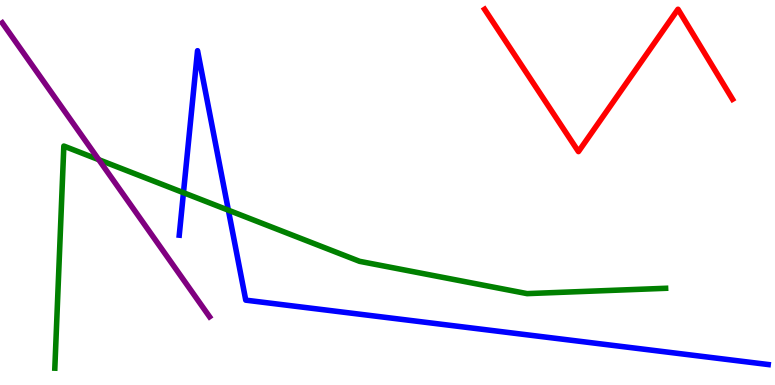[{'lines': ['blue', 'red'], 'intersections': []}, {'lines': ['green', 'red'], 'intersections': []}, {'lines': ['purple', 'red'], 'intersections': []}, {'lines': ['blue', 'green'], 'intersections': [{'x': 2.37, 'y': 5.0}, {'x': 2.95, 'y': 4.54}]}, {'lines': ['blue', 'purple'], 'intersections': []}, {'lines': ['green', 'purple'], 'intersections': [{'x': 1.27, 'y': 5.85}]}]